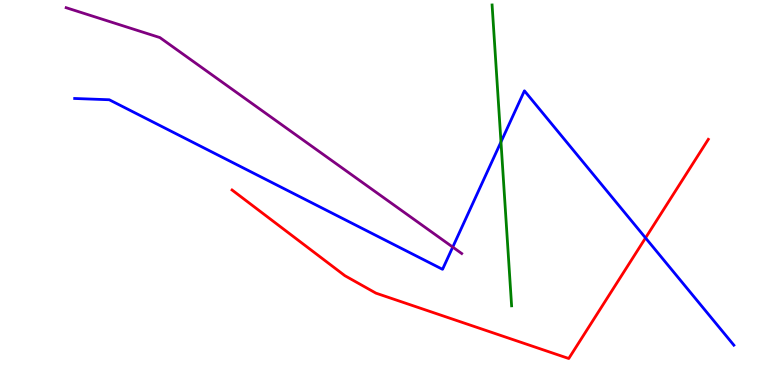[{'lines': ['blue', 'red'], 'intersections': [{'x': 8.33, 'y': 3.82}]}, {'lines': ['green', 'red'], 'intersections': []}, {'lines': ['purple', 'red'], 'intersections': []}, {'lines': ['blue', 'green'], 'intersections': [{'x': 6.46, 'y': 6.31}]}, {'lines': ['blue', 'purple'], 'intersections': [{'x': 5.84, 'y': 3.58}]}, {'lines': ['green', 'purple'], 'intersections': []}]